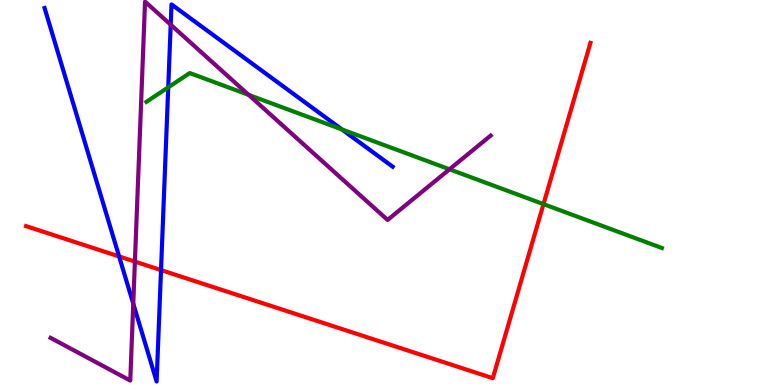[{'lines': ['blue', 'red'], 'intersections': [{'x': 1.54, 'y': 3.34}, {'x': 2.08, 'y': 2.98}]}, {'lines': ['green', 'red'], 'intersections': [{'x': 7.01, 'y': 4.7}]}, {'lines': ['purple', 'red'], 'intersections': [{'x': 1.74, 'y': 3.21}]}, {'lines': ['blue', 'green'], 'intersections': [{'x': 2.17, 'y': 7.73}, {'x': 4.41, 'y': 6.64}]}, {'lines': ['blue', 'purple'], 'intersections': [{'x': 1.72, 'y': 2.11}, {'x': 2.2, 'y': 9.36}]}, {'lines': ['green', 'purple'], 'intersections': [{'x': 3.21, 'y': 7.54}, {'x': 5.8, 'y': 5.6}]}]